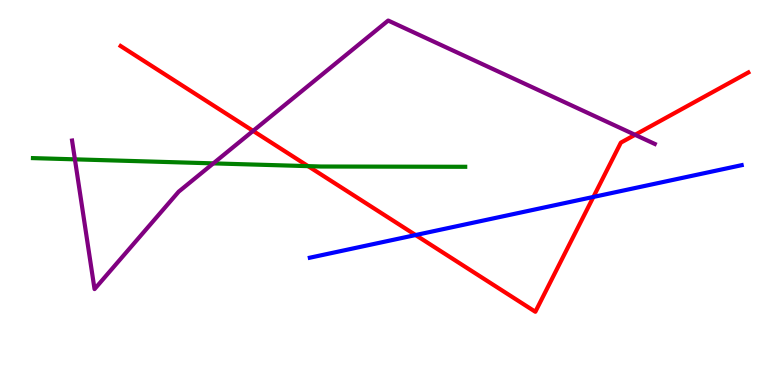[{'lines': ['blue', 'red'], 'intersections': [{'x': 5.36, 'y': 3.89}, {'x': 7.66, 'y': 4.88}]}, {'lines': ['green', 'red'], 'intersections': [{'x': 3.98, 'y': 5.68}]}, {'lines': ['purple', 'red'], 'intersections': [{'x': 3.27, 'y': 6.6}, {'x': 8.19, 'y': 6.5}]}, {'lines': ['blue', 'green'], 'intersections': []}, {'lines': ['blue', 'purple'], 'intersections': []}, {'lines': ['green', 'purple'], 'intersections': [{'x': 0.967, 'y': 5.86}, {'x': 2.75, 'y': 5.76}]}]